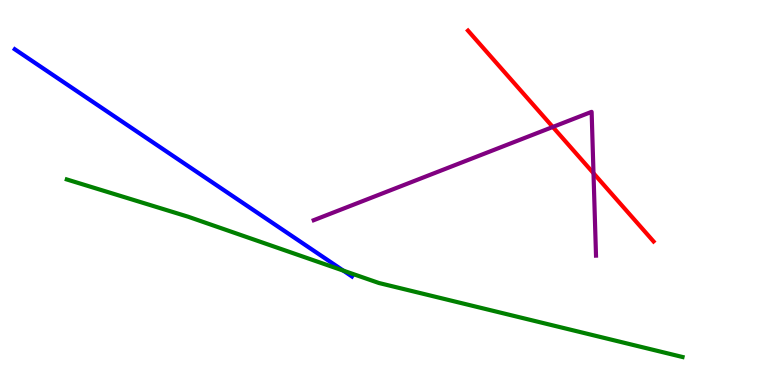[{'lines': ['blue', 'red'], 'intersections': []}, {'lines': ['green', 'red'], 'intersections': []}, {'lines': ['purple', 'red'], 'intersections': [{'x': 7.13, 'y': 6.7}, {'x': 7.66, 'y': 5.5}]}, {'lines': ['blue', 'green'], 'intersections': [{'x': 4.43, 'y': 2.97}]}, {'lines': ['blue', 'purple'], 'intersections': []}, {'lines': ['green', 'purple'], 'intersections': []}]